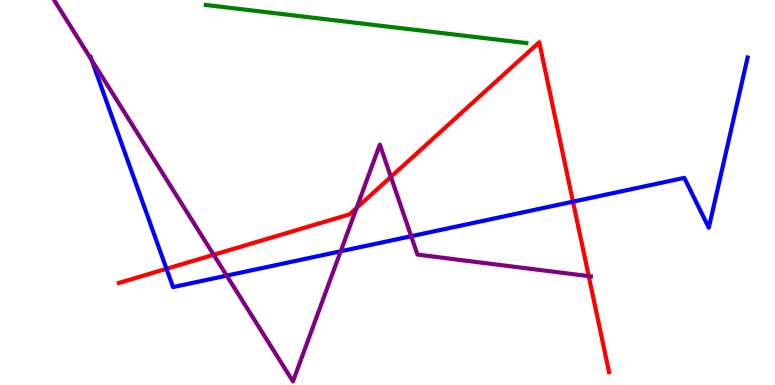[{'lines': ['blue', 'red'], 'intersections': [{'x': 2.15, 'y': 3.02}, {'x': 7.39, 'y': 4.76}]}, {'lines': ['green', 'red'], 'intersections': []}, {'lines': ['purple', 'red'], 'intersections': [{'x': 2.76, 'y': 3.38}, {'x': 4.6, 'y': 4.6}, {'x': 5.04, 'y': 5.41}, {'x': 7.6, 'y': 2.83}]}, {'lines': ['blue', 'green'], 'intersections': []}, {'lines': ['blue', 'purple'], 'intersections': [{'x': 1.18, 'y': 8.44}, {'x': 2.93, 'y': 2.84}, {'x': 4.4, 'y': 3.47}, {'x': 5.31, 'y': 3.86}]}, {'lines': ['green', 'purple'], 'intersections': []}]